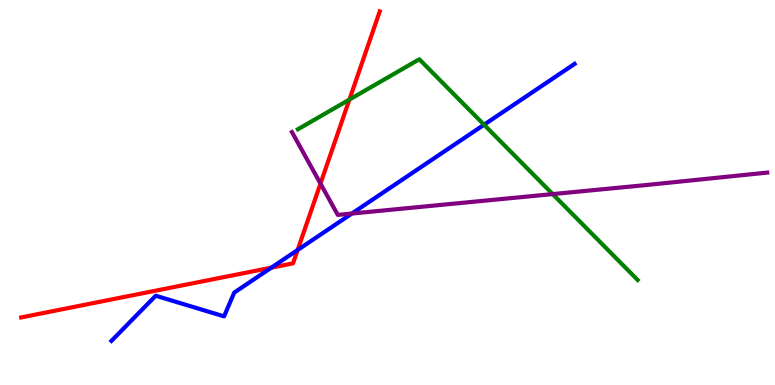[{'lines': ['blue', 'red'], 'intersections': [{'x': 3.5, 'y': 3.05}, {'x': 3.84, 'y': 3.51}]}, {'lines': ['green', 'red'], 'intersections': [{'x': 4.51, 'y': 7.41}]}, {'lines': ['purple', 'red'], 'intersections': [{'x': 4.14, 'y': 5.23}]}, {'lines': ['blue', 'green'], 'intersections': [{'x': 6.25, 'y': 6.76}]}, {'lines': ['blue', 'purple'], 'intersections': [{'x': 4.54, 'y': 4.45}]}, {'lines': ['green', 'purple'], 'intersections': [{'x': 7.13, 'y': 4.96}]}]